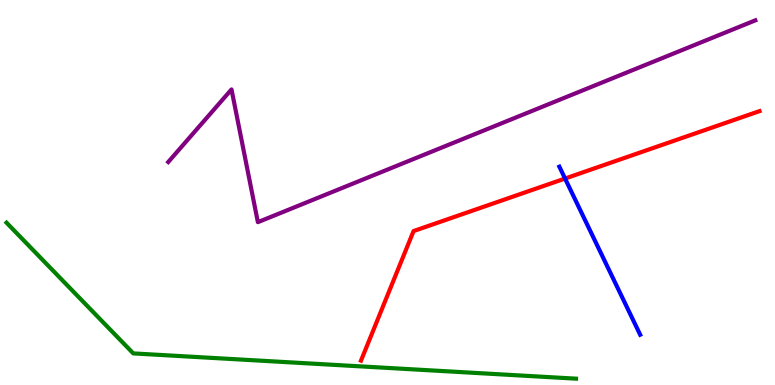[{'lines': ['blue', 'red'], 'intersections': [{'x': 7.29, 'y': 5.36}]}, {'lines': ['green', 'red'], 'intersections': []}, {'lines': ['purple', 'red'], 'intersections': []}, {'lines': ['blue', 'green'], 'intersections': []}, {'lines': ['blue', 'purple'], 'intersections': []}, {'lines': ['green', 'purple'], 'intersections': []}]